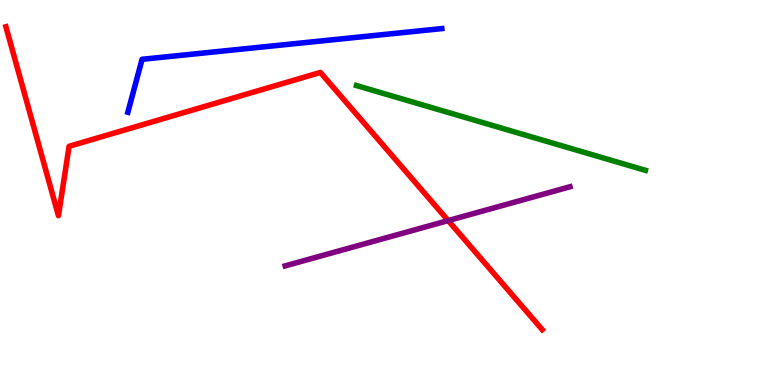[{'lines': ['blue', 'red'], 'intersections': []}, {'lines': ['green', 'red'], 'intersections': []}, {'lines': ['purple', 'red'], 'intersections': [{'x': 5.78, 'y': 4.27}]}, {'lines': ['blue', 'green'], 'intersections': []}, {'lines': ['blue', 'purple'], 'intersections': []}, {'lines': ['green', 'purple'], 'intersections': []}]